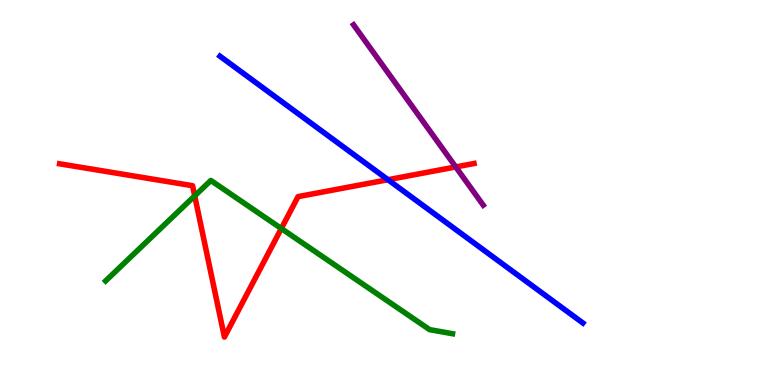[{'lines': ['blue', 'red'], 'intersections': [{'x': 5.01, 'y': 5.33}]}, {'lines': ['green', 'red'], 'intersections': [{'x': 2.51, 'y': 4.91}, {'x': 3.63, 'y': 4.06}]}, {'lines': ['purple', 'red'], 'intersections': [{'x': 5.88, 'y': 5.66}]}, {'lines': ['blue', 'green'], 'intersections': []}, {'lines': ['blue', 'purple'], 'intersections': []}, {'lines': ['green', 'purple'], 'intersections': []}]